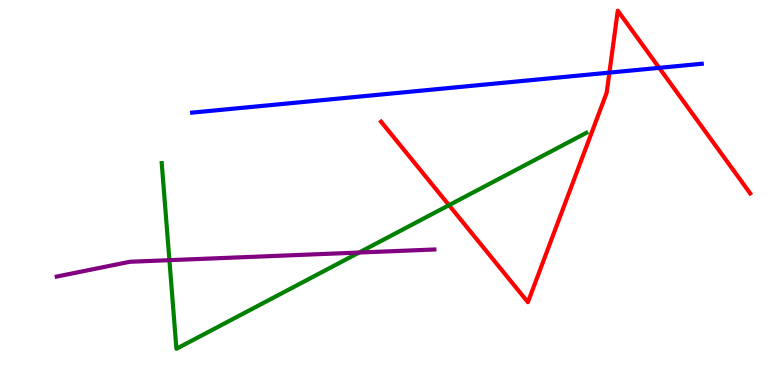[{'lines': ['blue', 'red'], 'intersections': [{'x': 7.86, 'y': 8.11}, {'x': 8.51, 'y': 8.24}]}, {'lines': ['green', 'red'], 'intersections': [{'x': 5.79, 'y': 4.67}]}, {'lines': ['purple', 'red'], 'intersections': []}, {'lines': ['blue', 'green'], 'intersections': []}, {'lines': ['blue', 'purple'], 'intersections': []}, {'lines': ['green', 'purple'], 'intersections': [{'x': 2.19, 'y': 3.24}, {'x': 4.63, 'y': 3.44}]}]